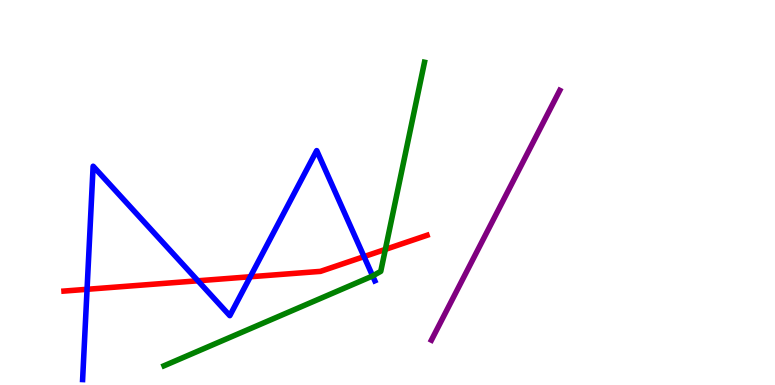[{'lines': ['blue', 'red'], 'intersections': [{'x': 1.12, 'y': 2.49}, {'x': 2.55, 'y': 2.71}, {'x': 3.23, 'y': 2.81}, {'x': 4.7, 'y': 3.33}]}, {'lines': ['green', 'red'], 'intersections': [{'x': 4.97, 'y': 3.52}]}, {'lines': ['purple', 'red'], 'intersections': []}, {'lines': ['blue', 'green'], 'intersections': [{'x': 4.81, 'y': 2.83}]}, {'lines': ['blue', 'purple'], 'intersections': []}, {'lines': ['green', 'purple'], 'intersections': []}]